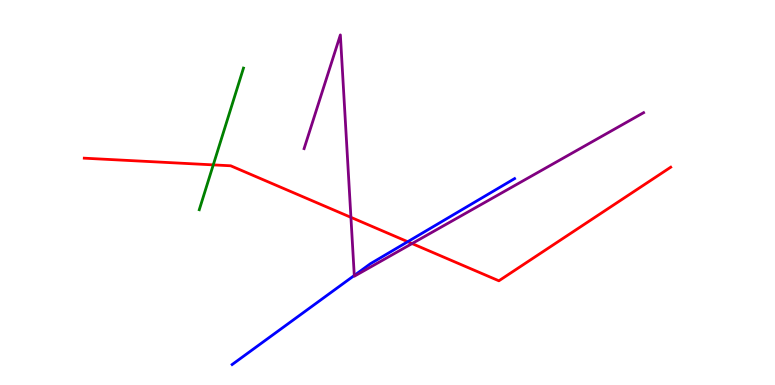[{'lines': ['blue', 'red'], 'intersections': [{'x': 5.26, 'y': 3.72}]}, {'lines': ['green', 'red'], 'intersections': [{'x': 2.75, 'y': 5.72}]}, {'lines': ['purple', 'red'], 'intersections': [{'x': 4.53, 'y': 4.35}, {'x': 5.32, 'y': 3.67}]}, {'lines': ['blue', 'green'], 'intersections': []}, {'lines': ['blue', 'purple'], 'intersections': [{'x': 4.57, 'y': 2.84}]}, {'lines': ['green', 'purple'], 'intersections': []}]